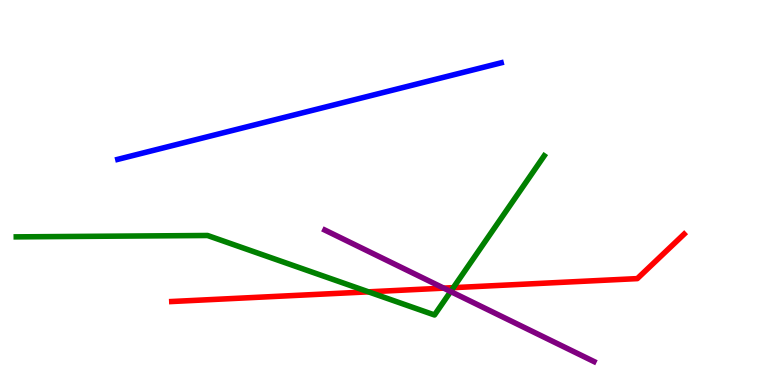[{'lines': ['blue', 'red'], 'intersections': []}, {'lines': ['green', 'red'], 'intersections': [{'x': 4.75, 'y': 2.42}, {'x': 5.85, 'y': 2.53}]}, {'lines': ['purple', 'red'], 'intersections': [{'x': 5.73, 'y': 2.52}]}, {'lines': ['blue', 'green'], 'intersections': []}, {'lines': ['blue', 'purple'], 'intersections': []}, {'lines': ['green', 'purple'], 'intersections': [{'x': 5.82, 'y': 2.43}]}]